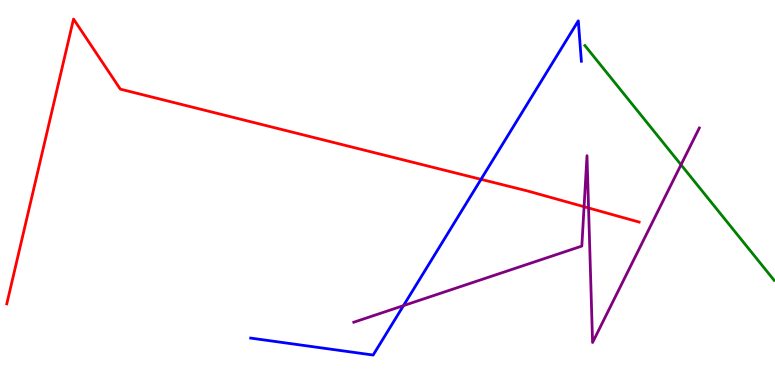[{'lines': ['blue', 'red'], 'intersections': [{'x': 6.21, 'y': 5.34}]}, {'lines': ['green', 'red'], 'intersections': []}, {'lines': ['purple', 'red'], 'intersections': [{'x': 7.54, 'y': 4.63}, {'x': 7.59, 'y': 4.6}]}, {'lines': ['blue', 'green'], 'intersections': []}, {'lines': ['blue', 'purple'], 'intersections': [{'x': 5.21, 'y': 2.06}]}, {'lines': ['green', 'purple'], 'intersections': [{'x': 8.79, 'y': 5.72}]}]